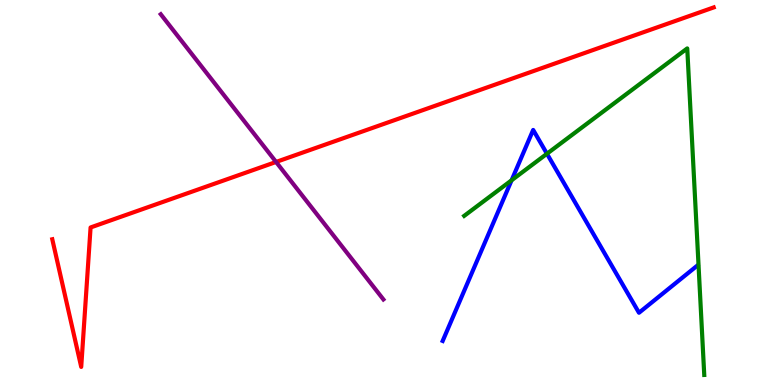[{'lines': ['blue', 'red'], 'intersections': []}, {'lines': ['green', 'red'], 'intersections': []}, {'lines': ['purple', 'red'], 'intersections': [{'x': 3.56, 'y': 5.79}]}, {'lines': ['blue', 'green'], 'intersections': [{'x': 6.6, 'y': 5.32}, {'x': 7.06, 'y': 6.01}]}, {'lines': ['blue', 'purple'], 'intersections': []}, {'lines': ['green', 'purple'], 'intersections': []}]